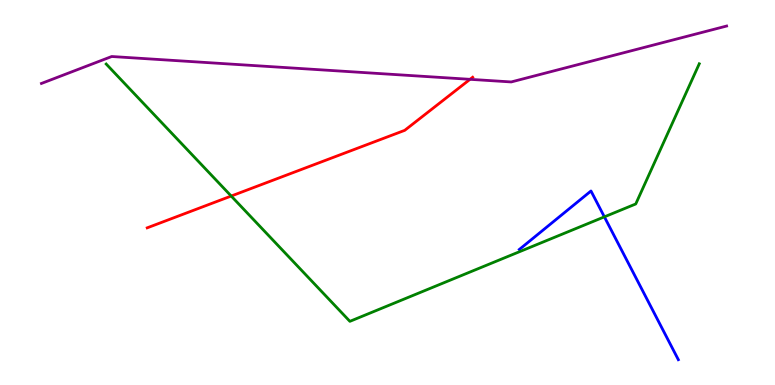[{'lines': ['blue', 'red'], 'intersections': []}, {'lines': ['green', 'red'], 'intersections': [{'x': 2.98, 'y': 4.91}]}, {'lines': ['purple', 'red'], 'intersections': [{'x': 6.06, 'y': 7.94}]}, {'lines': ['blue', 'green'], 'intersections': [{'x': 7.8, 'y': 4.37}]}, {'lines': ['blue', 'purple'], 'intersections': []}, {'lines': ['green', 'purple'], 'intersections': []}]